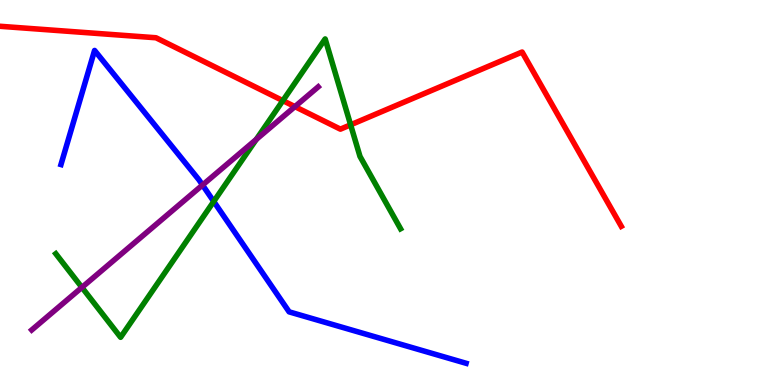[{'lines': ['blue', 'red'], 'intersections': []}, {'lines': ['green', 'red'], 'intersections': [{'x': 3.65, 'y': 7.39}, {'x': 4.52, 'y': 6.76}]}, {'lines': ['purple', 'red'], 'intersections': [{'x': 3.81, 'y': 7.23}]}, {'lines': ['blue', 'green'], 'intersections': [{'x': 2.76, 'y': 4.77}]}, {'lines': ['blue', 'purple'], 'intersections': [{'x': 2.61, 'y': 5.19}]}, {'lines': ['green', 'purple'], 'intersections': [{'x': 1.06, 'y': 2.54}, {'x': 3.31, 'y': 6.38}]}]